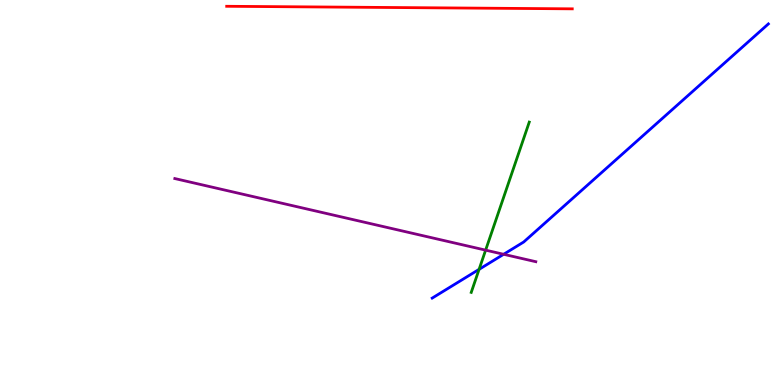[{'lines': ['blue', 'red'], 'intersections': []}, {'lines': ['green', 'red'], 'intersections': []}, {'lines': ['purple', 'red'], 'intersections': []}, {'lines': ['blue', 'green'], 'intersections': [{'x': 6.18, 'y': 3.0}]}, {'lines': ['blue', 'purple'], 'intersections': [{'x': 6.5, 'y': 3.4}]}, {'lines': ['green', 'purple'], 'intersections': [{'x': 6.27, 'y': 3.5}]}]